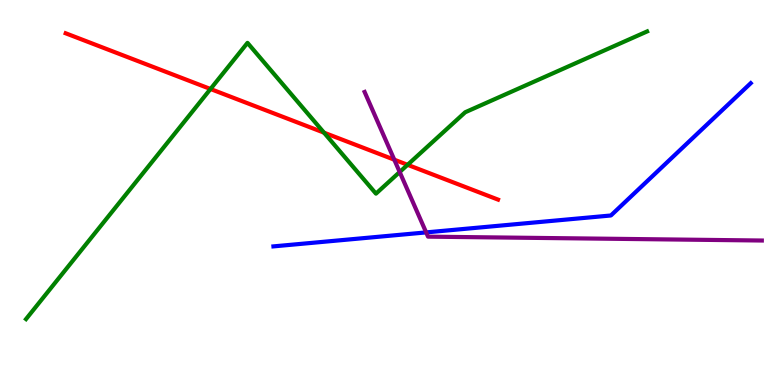[{'lines': ['blue', 'red'], 'intersections': []}, {'lines': ['green', 'red'], 'intersections': [{'x': 2.72, 'y': 7.69}, {'x': 4.18, 'y': 6.55}, {'x': 5.26, 'y': 5.72}]}, {'lines': ['purple', 'red'], 'intersections': [{'x': 5.09, 'y': 5.85}]}, {'lines': ['blue', 'green'], 'intersections': []}, {'lines': ['blue', 'purple'], 'intersections': [{'x': 5.5, 'y': 3.96}]}, {'lines': ['green', 'purple'], 'intersections': [{'x': 5.16, 'y': 5.53}]}]